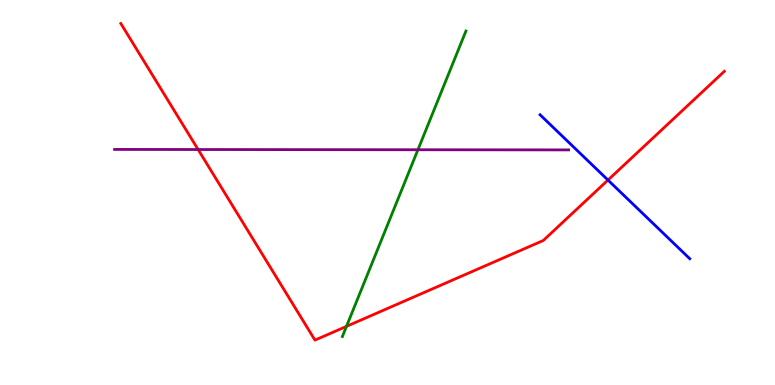[{'lines': ['blue', 'red'], 'intersections': [{'x': 7.84, 'y': 5.32}]}, {'lines': ['green', 'red'], 'intersections': [{'x': 4.47, 'y': 1.52}]}, {'lines': ['purple', 'red'], 'intersections': [{'x': 2.56, 'y': 6.12}]}, {'lines': ['blue', 'green'], 'intersections': []}, {'lines': ['blue', 'purple'], 'intersections': []}, {'lines': ['green', 'purple'], 'intersections': [{'x': 5.39, 'y': 6.11}]}]